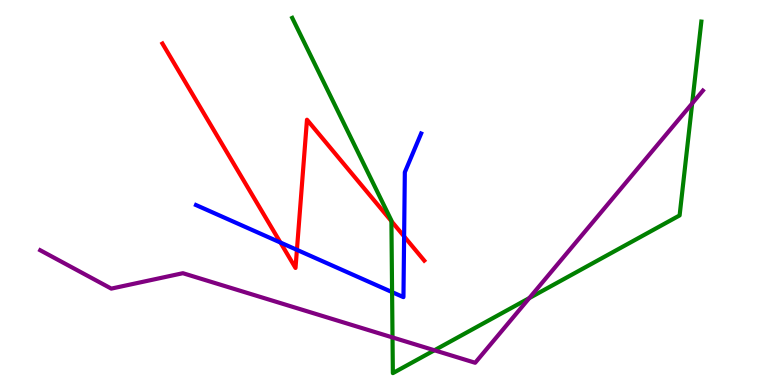[{'lines': ['blue', 'red'], 'intersections': [{'x': 3.62, 'y': 3.7}, {'x': 3.83, 'y': 3.51}, {'x': 5.21, 'y': 3.86}]}, {'lines': ['green', 'red'], 'intersections': [{'x': 5.05, 'y': 4.26}]}, {'lines': ['purple', 'red'], 'intersections': []}, {'lines': ['blue', 'green'], 'intersections': [{'x': 5.06, 'y': 2.41}]}, {'lines': ['blue', 'purple'], 'intersections': []}, {'lines': ['green', 'purple'], 'intersections': [{'x': 5.06, 'y': 1.24}, {'x': 5.61, 'y': 0.902}, {'x': 6.83, 'y': 2.26}, {'x': 8.93, 'y': 7.31}]}]